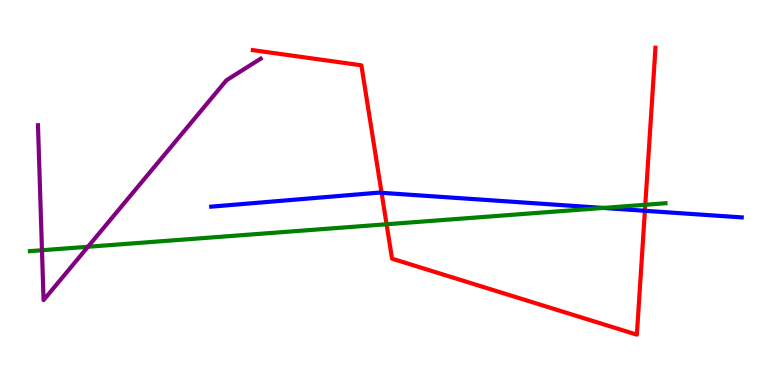[{'lines': ['blue', 'red'], 'intersections': [{'x': 4.92, 'y': 4.99}, {'x': 8.32, 'y': 4.53}]}, {'lines': ['green', 'red'], 'intersections': [{'x': 4.99, 'y': 4.17}, {'x': 8.33, 'y': 4.68}]}, {'lines': ['purple', 'red'], 'intersections': []}, {'lines': ['blue', 'green'], 'intersections': [{'x': 7.78, 'y': 4.6}]}, {'lines': ['blue', 'purple'], 'intersections': []}, {'lines': ['green', 'purple'], 'intersections': [{'x': 0.542, 'y': 3.5}, {'x': 1.13, 'y': 3.59}]}]